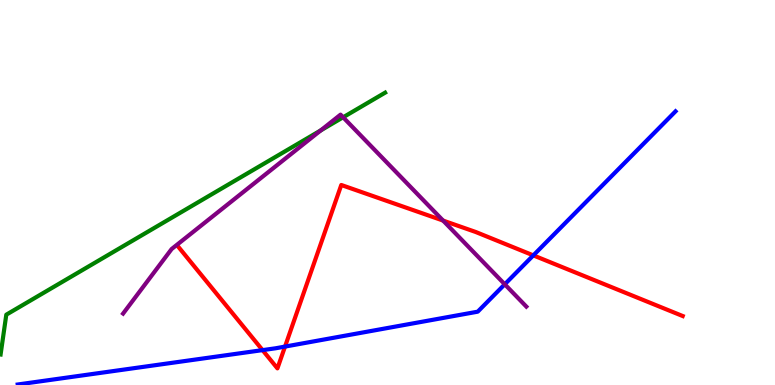[{'lines': ['blue', 'red'], 'intersections': [{'x': 3.39, 'y': 0.906}, {'x': 3.68, 'y': 0.998}, {'x': 6.88, 'y': 3.37}]}, {'lines': ['green', 'red'], 'intersections': []}, {'lines': ['purple', 'red'], 'intersections': [{'x': 5.72, 'y': 4.27}]}, {'lines': ['blue', 'green'], 'intersections': []}, {'lines': ['blue', 'purple'], 'intersections': [{'x': 6.51, 'y': 2.62}]}, {'lines': ['green', 'purple'], 'intersections': [{'x': 4.14, 'y': 6.61}, {'x': 4.43, 'y': 6.95}]}]